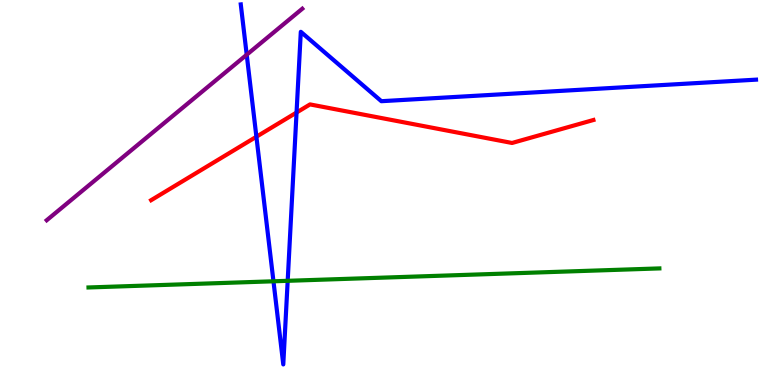[{'lines': ['blue', 'red'], 'intersections': [{'x': 3.31, 'y': 6.45}, {'x': 3.83, 'y': 7.08}]}, {'lines': ['green', 'red'], 'intersections': []}, {'lines': ['purple', 'red'], 'intersections': []}, {'lines': ['blue', 'green'], 'intersections': [{'x': 3.53, 'y': 2.69}, {'x': 3.71, 'y': 2.71}]}, {'lines': ['blue', 'purple'], 'intersections': [{'x': 3.18, 'y': 8.58}]}, {'lines': ['green', 'purple'], 'intersections': []}]